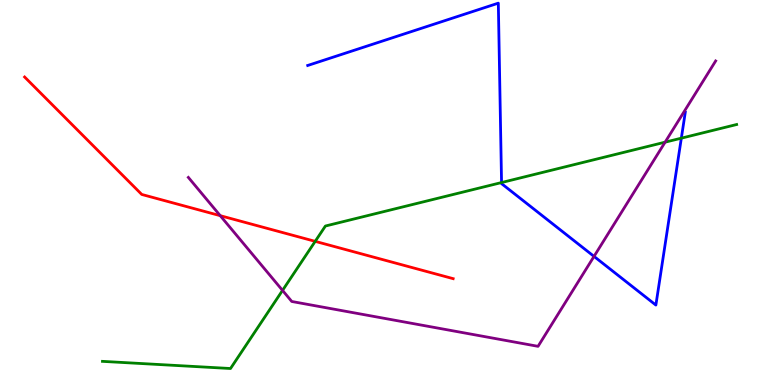[{'lines': ['blue', 'red'], 'intersections': []}, {'lines': ['green', 'red'], 'intersections': [{'x': 4.07, 'y': 3.73}]}, {'lines': ['purple', 'red'], 'intersections': [{'x': 2.84, 'y': 4.4}]}, {'lines': ['blue', 'green'], 'intersections': [{'x': 6.47, 'y': 5.26}, {'x': 8.79, 'y': 6.41}]}, {'lines': ['blue', 'purple'], 'intersections': [{'x': 7.66, 'y': 3.34}]}, {'lines': ['green', 'purple'], 'intersections': [{'x': 3.65, 'y': 2.46}, {'x': 8.58, 'y': 6.31}]}]